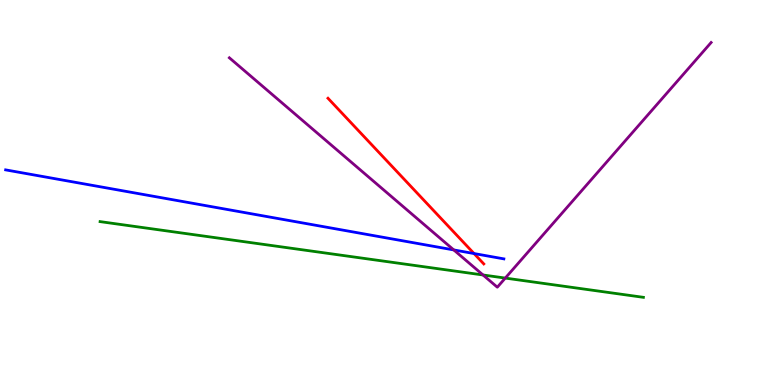[{'lines': ['blue', 'red'], 'intersections': [{'x': 6.12, 'y': 3.41}]}, {'lines': ['green', 'red'], 'intersections': []}, {'lines': ['purple', 'red'], 'intersections': []}, {'lines': ['blue', 'green'], 'intersections': []}, {'lines': ['blue', 'purple'], 'intersections': [{'x': 5.86, 'y': 3.51}]}, {'lines': ['green', 'purple'], 'intersections': [{'x': 6.23, 'y': 2.86}, {'x': 6.52, 'y': 2.78}]}]